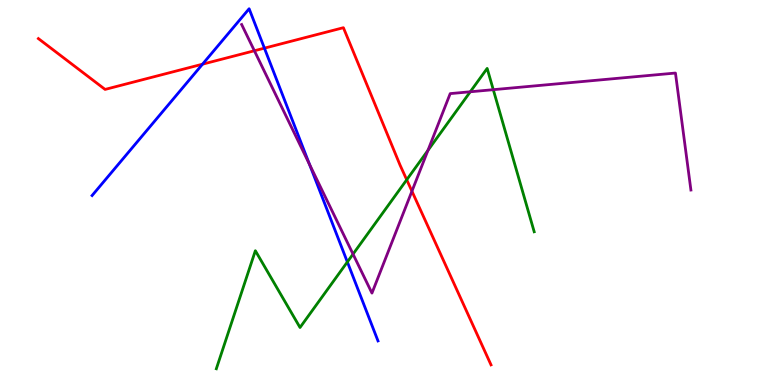[{'lines': ['blue', 'red'], 'intersections': [{'x': 2.61, 'y': 8.33}, {'x': 3.41, 'y': 8.75}]}, {'lines': ['green', 'red'], 'intersections': [{'x': 5.25, 'y': 5.33}]}, {'lines': ['purple', 'red'], 'intersections': [{'x': 3.28, 'y': 8.68}, {'x': 5.32, 'y': 5.03}]}, {'lines': ['blue', 'green'], 'intersections': [{'x': 4.48, 'y': 3.2}]}, {'lines': ['blue', 'purple'], 'intersections': [{'x': 3.99, 'y': 5.73}]}, {'lines': ['green', 'purple'], 'intersections': [{'x': 4.56, 'y': 3.4}, {'x': 5.52, 'y': 6.09}, {'x': 6.07, 'y': 7.62}, {'x': 6.36, 'y': 7.67}]}]